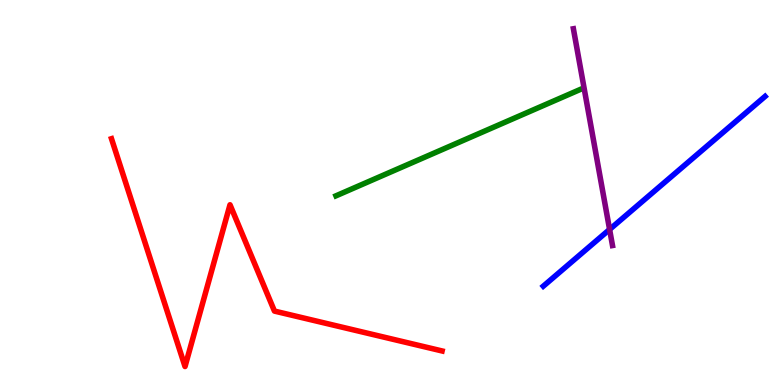[{'lines': ['blue', 'red'], 'intersections': []}, {'lines': ['green', 'red'], 'intersections': []}, {'lines': ['purple', 'red'], 'intersections': []}, {'lines': ['blue', 'green'], 'intersections': []}, {'lines': ['blue', 'purple'], 'intersections': [{'x': 7.87, 'y': 4.04}]}, {'lines': ['green', 'purple'], 'intersections': []}]